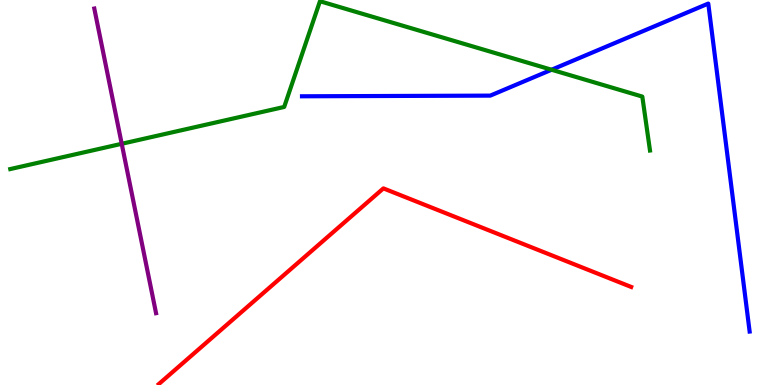[{'lines': ['blue', 'red'], 'intersections': []}, {'lines': ['green', 'red'], 'intersections': []}, {'lines': ['purple', 'red'], 'intersections': []}, {'lines': ['blue', 'green'], 'intersections': [{'x': 7.12, 'y': 8.19}]}, {'lines': ['blue', 'purple'], 'intersections': []}, {'lines': ['green', 'purple'], 'intersections': [{'x': 1.57, 'y': 6.27}]}]